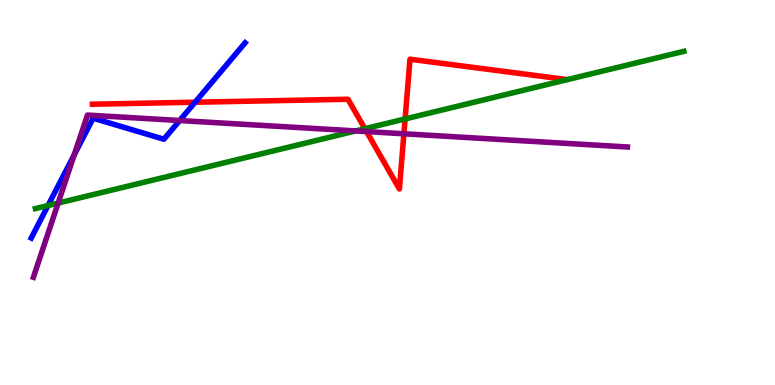[{'lines': ['blue', 'red'], 'intersections': [{'x': 2.52, 'y': 7.34}]}, {'lines': ['green', 'red'], 'intersections': [{'x': 4.71, 'y': 6.66}, {'x': 5.23, 'y': 6.91}]}, {'lines': ['purple', 'red'], 'intersections': [{'x': 4.73, 'y': 6.58}, {'x': 5.21, 'y': 6.53}]}, {'lines': ['blue', 'green'], 'intersections': [{'x': 0.62, 'y': 4.66}]}, {'lines': ['blue', 'purple'], 'intersections': [{'x': 0.958, 'y': 5.98}, {'x': 2.32, 'y': 6.87}]}, {'lines': ['green', 'purple'], 'intersections': [{'x': 0.75, 'y': 4.73}, {'x': 4.59, 'y': 6.6}]}]